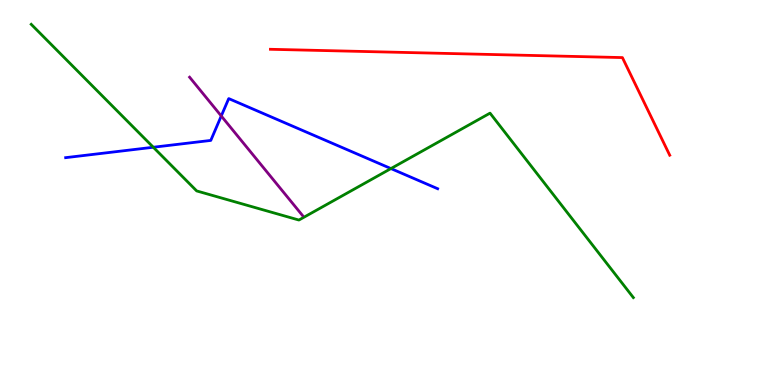[{'lines': ['blue', 'red'], 'intersections': []}, {'lines': ['green', 'red'], 'intersections': []}, {'lines': ['purple', 'red'], 'intersections': []}, {'lines': ['blue', 'green'], 'intersections': [{'x': 1.98, 'y': 6.18}, {'x': 5.04, 'y': 5.62}]}, {'lines': ['blue', 'purple'], 'intersections': [{'x': 2.86, 'y': 6.99}]}, {'lines': ['green', 'purple'], 'intersections': []}]